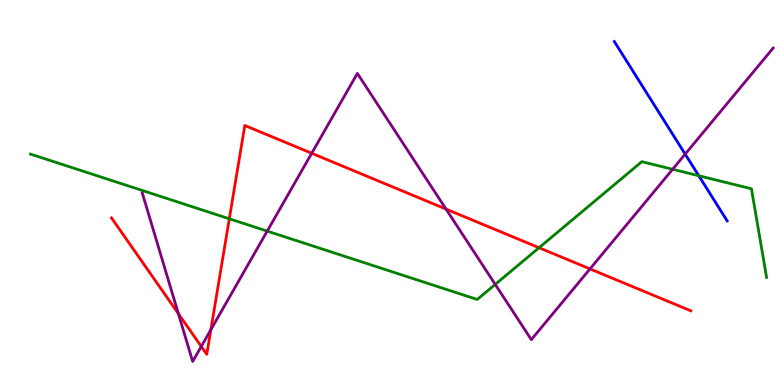[{'lines': ['blue', 'red'], 'intersections': []}, {'lines': ['green', 'red'], 'intersections': [{'x': 2.96, 'y': 4.32}, {'x': 6.96, 'y': 3.57}]}, {'lines': ['purple', 'red'], 'intersections': [{'x': 2.3, 'y': 1.85}, {'x': 2.6, 'y': 1.0}, {'x': 2.72, 'y': 1.44}, {'x': 4.02, 'y': 6.02}, {'x': 5.75, 'y': 4.57}, {'x': 7.61, 'y': 3.02}]}, {'lines': ['blue', 'green'], 'intersections': [{'x': 9.02, 'y': 5.44}]}, {'lines': ['blue', 'purple'], 'intersections': [{'x': 8.84, 'y': 6.0}]}, {'lines': ['green', 'purple'], 'intersections': [{'x': 3.45, 'y': 4.0}, {'x': 6.39, 'y': 2.61}, {'x': 8.68, 'y': 5.6}]}]